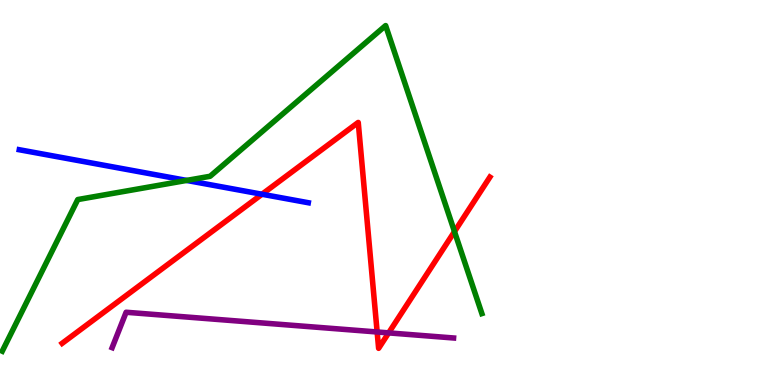[{'lines': ['blue', 'red'], 'intersections': [{'x': 3.38, 'y': 4.95}]}, {'lines': ['green', 'red'], 'intersections': [{'x': 5.86, 'y': 3.98}]}, {'lines': ['purple', 'red'], 'intersections': [{'x': 4.87, 'y': 1.38}, {'x': 5.01, 'y': 1.35}]}, {'lines': ['blue', 'green'], 'intersections': [{'x': 2.41, 'y': 5.31}]}, {'lines': ['blue', 'purple'], 'intersections': []}, {'lines': ['green', 'purple'], 'intersections': []}]